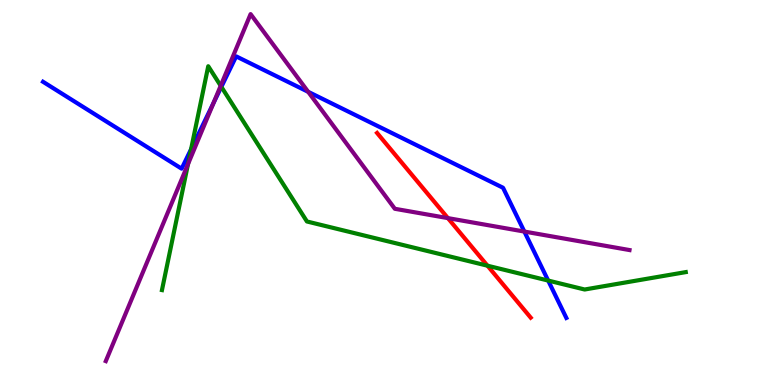[{'lines': ['blue', 'red'], 'intersections': []}, {'lines': ['green', 'red'], 'intersections': [{'x': 6.29, 'y': 3.1}]}, {'lines': ['purple', 'red'], 'intersections': [{'x': 5.78, 'y': 4.33}]}, {'lines': ['blue', 'green'], 'intersections': [{'x': 2.47, 'y': 6.13}, {'x': 2.86, 'y': 7.74}, {'x': 7.07, 'y': 2.71}]}, {'lines': ['blue', 'purple'], 'intersections': [{'x': 2.75, 'y': 7.32}, {'x': 3.98, 'y': 7.62}, {'x': 6.77, 'y': 3.99}]}, {'lines': ['green', 'purple'], 'intersections': [{'x': 2.43, 'y': 5.74}, {'x': 2.85, 'y': 7.77}]}]